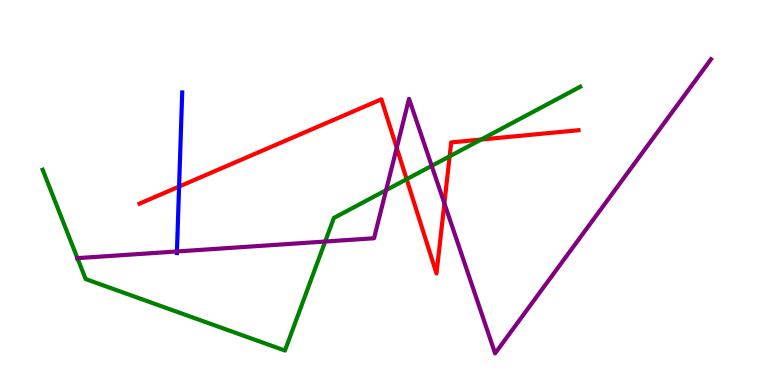[{'lines': ['blue', 'red'], 'intersections': [{'x': 2.31, 'y': 5.15}]}, {'lines': ['green', 'red'], 'intersections': [{'x': 5.25, 'y': 5.35}, {'x': 5.8, 'y': 5.94}, {'x': 6.21, 'y': 6.38}]}, {'lines': ['purple', 'red'], 'intersections': [{'x': 5.12, 'y': 6.16}, {'x': 5.73, 'y': 4.72}]}, {'lines': ['blue', 'green'], 'intersections': []}, {'lines': ['blue', 'purple'], 'intersections': [{'x': 2.28, 'y': 3.47}]}, {'lines': ['green', 'purple'], 'intersections': [{'x': 0.999, 'y': 3.29}, {'x': 4.2, 'y': 3.73}, {'x': 4.98, 'y': 5.06}, {'x': 5.57, 'y': 5.69}]}]